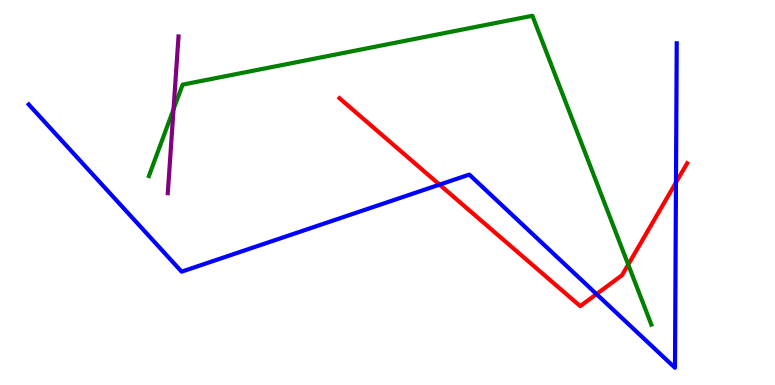[{'lines': ['blue', 'red'], 'intersections': [{'x': 5.67, 'y': 5.2}, {'x': 7.7, 'y': 2.36}, {'x': 8.72, 'y': 5.26}]}, {'lines': ['green', 'red'], 'intersections': [{'x': 8.11, 'y': 3.13}]}, {'lines': ['purple', 'red'], 'intersections': []}, {'lines': ['blue', 'green'], 'intersections': []}, {'lines': ['blue', 'purple'], 'intersections': []}, {'lines': ['green', 'purple'], 'intersections': [{'x': 2.24, 'y': 7.16}]}]